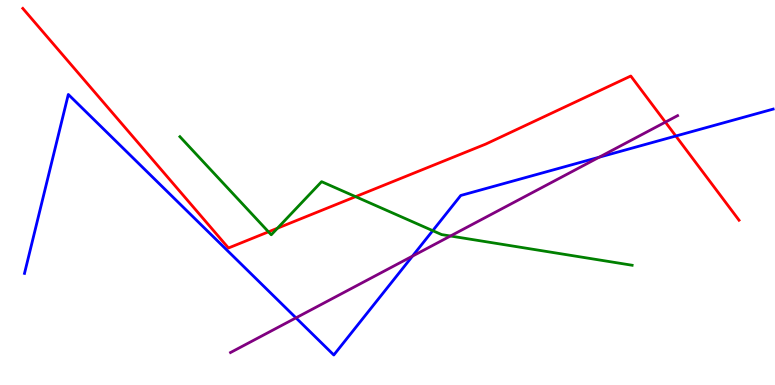[{'lines': ['blue', 'red'], 'intersections': [{'x': 8.72, 'y': 6.47}]}, {'lines': ['green', 'red'], 'intersections': [{'x': 3.46, 'y': 3.98}, {'x': 3.58, 'y': 4.07}, {'x': 4.59, 'y': 4.89}]}, {'lines': ['purple', 'red'], 'intersections': [{'x': 8.59, 'y': 6.83}]}, {'lines': ['blue', 'green'], 'intersections': [{'x': 5.58, 'y': 4.01}]}, {'lines': ['blue', 'purple'], 'intersections': [{'x': 3.82, 'y': 1.74}, {'x': 5.32, 'y': 3.35}, {'x': 7.73, 'y': 5.92}]}, {'lines': ['green', 'purple'], 'intersections': [{'x': 5.81, 'y': 3.87}]}]